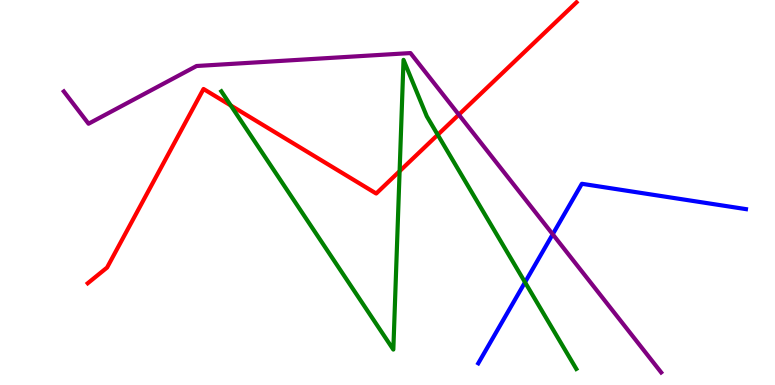[{'lines': ['blue', 'red'], 'intersections': []}, {'lines': ['green', 'red'], 'intersections': [{'x': 2.98, 'y': 7.26}, {'x': 5.16, 'y': 5.55}, {'x': 5.65, 'y': 6.5}]}, {'lines': ['purple', 'red'], 'intersections': [{'x': 5.92, 'y': 7.02}]}, {'lines': ['blue', 'green'], 'intersections': [{'x': 6.77, 'y': 2.67}]}, {'lines': ['blue', 'purple'], 'intersections': [{'x': 7.13, 'y': 3.91}]}, {'lines': ['green', 'purple'], 'intersections': []}]